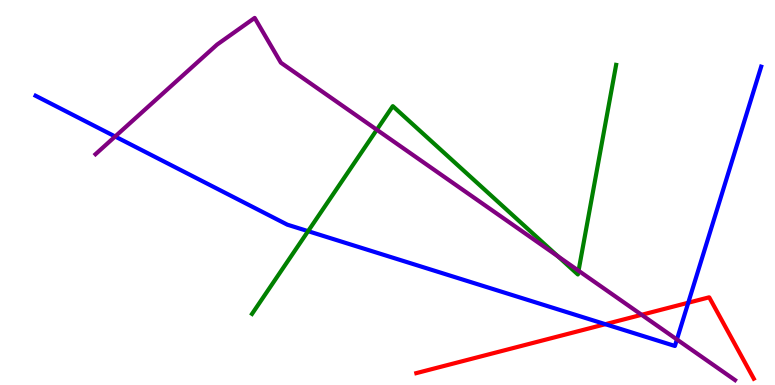[{'lines': ['blue', 'red'], 'intersections': [{'x': 7.81, 'y': 1.58}, {'x': 8.88, 'y': 2.14}]}, {'lines': ['green', 'red'], 'intersections': []}, {'lines': ['purple', 'red'], 'intersections': [{'x': 8.28, 'y': 1.82}]}, {'lines': ['blue', 'green'], 'intersections': [{'x': 3.98, 'y': 4.0}]}, {'lines': ['blue', 'purple'], 'intersections': [{'x': 1.49, 'y': 6.45}, {'x': 8.73, 'y': 1.18}]}, {'lines': ['green', 'purple'], 'intersections': [{'x': 4.86, 'y': 6.63}, {'x': 7.2, 'y': 3.34}, {'x': 7.47, 'y': 2.97}]}]